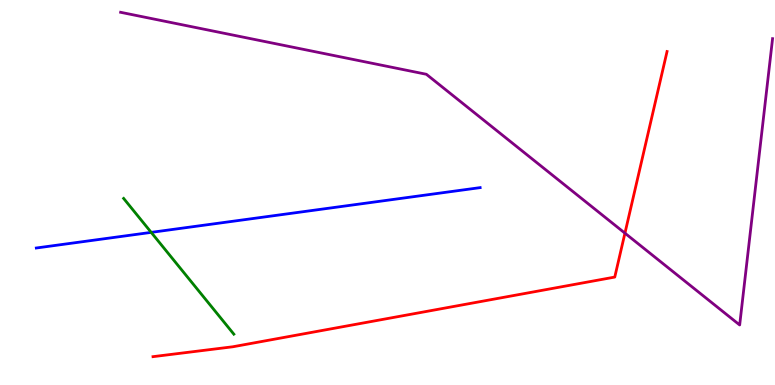[{'lines': ['blue', 'red'], 'intersections': []}, {'lines': ['green', 'red'], 'intersections': []}, {'lines': ['purple', 'red'], 'intersections': [{'x': 8.06, 'y': 3.94}]}, {'lines': ['blue', 'green'], 'intersections': [{'x': 1.95, 'y': 3.96}]}, {'lines': ['blue', 'purple'], 'intersections': []}, {'lines': ['green', 'purple'], 'intersections': []}]